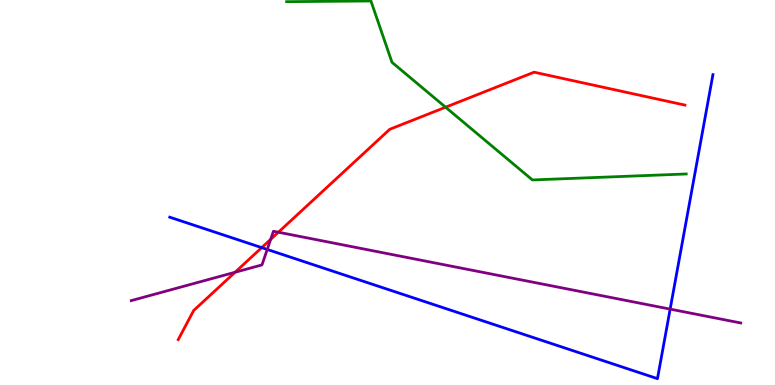[{'lines': ['blue', 'red'], 'intersections': [{'x': 3.38, 'y': 3.57}]}, {'lines': ['green', 'red'], 'intersections': [{'x': 5.75, 'y': 7.22}]}, {'lines': ['purple', 'red'], 'intersections': [{'x': 3.03, 'y': 2.93}, {'x': 3.49, 'y': 3.78}, {'x': 3.59, 'y': 3.97}]}, {'lines': ['blue', 'green'], 'intersections': []}, {'lines': ['blue', 'purple'], 'intersections': [{'x': 3.45, 'y': 3.52}, {'x': 8.65, 'y': 1.97}]}, {'lines': ['green', 'purple'], 'intersections': []}]